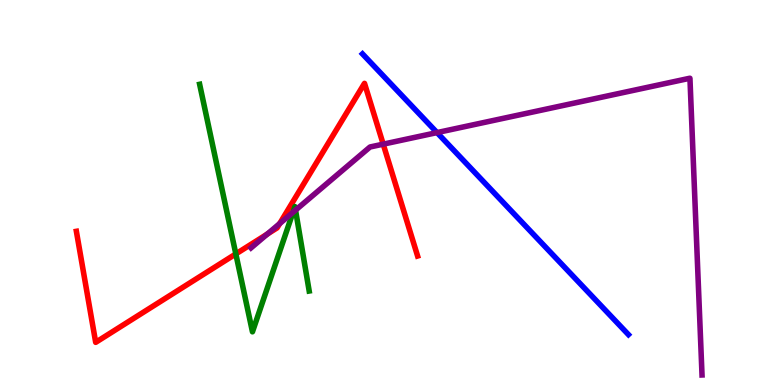[{'lines': ['blue', 'red'], 'intersections': []}, {'lines': ['green', 'red'], 'intersections': [{'x': 3.04, 'y': 3.4}]}, {'lines': ['purple', 'red'], 'intersections': [{'x': 3.45, 'y': 3.92}, {'x': 3.61, 'y': 4.19}, {'x': 4.94, 'y': 6.26}]}, {'lines': ['blue', 'green'], 'intersections': []}, {'lines': ['blue', 'purple'], 'intersections': [{'x': 5.64, 'y': 6.56}]}, {'lines': ['green', 'purple'], 'intersections': [{'x': 3.78, 'y': 4.49}, {'x': 3.81, 'y': 4.54}]}]